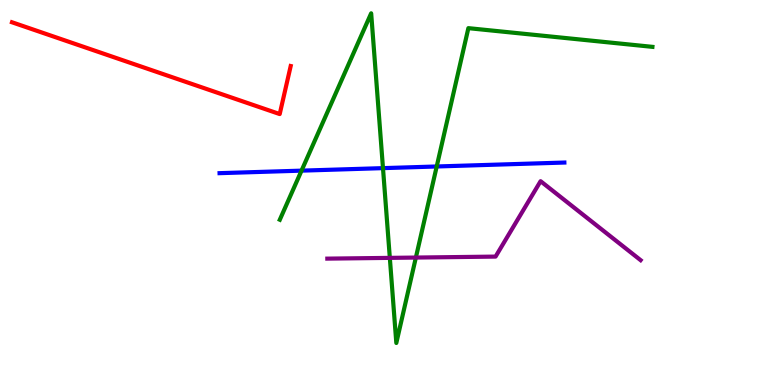[{'lines': ['blue', 'red'], 'intersections': []}, {'lines': ['green', 'red'], 'intersections': []}, {'lines': ['purple', 'red'], 'intersections': []}, {'lines': ['blue', 'green'], 'intersections': [{'x': 3.89, 'y': 5.57}, {'x': 4.94, 'y': 5.63}, {'x': 5.64, 'y': 5.68}]}, {'lines': ['blue', 'purple'], 'intersections': []}, {'lines': ['green', 'purple'], 'intersections': [{'x': 5.03, 'y': 3.3}, {'x': 5.37, 'y': 3.31}]}]